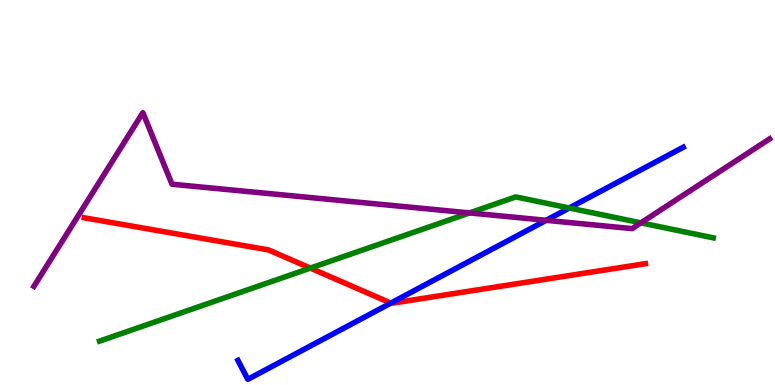[{'lines': ['blue', 'red'], 'intersections': [{'x': 5.04, 'y': 2.13}]}, {'lines': ['green', 'red'], 'intersections': [{'x': 4.0, 'y': 3.04}]}, {'lines': ['purple', 'red'], 'intersections': []}, {'lines': ['blue', 'green'], 'intersections': [{'x': 7.35, 'y': 4.6}]}, {'lines': ['blue', 'purple'], 'intersections': [{'x': 7.05, 'y': 4.28}]}, {'lines': ['green', 'purple'], 'intersections': [{'x': 6.06, 'y': 4.47}, {'x': 8.27, 'y': 4.21}]}]